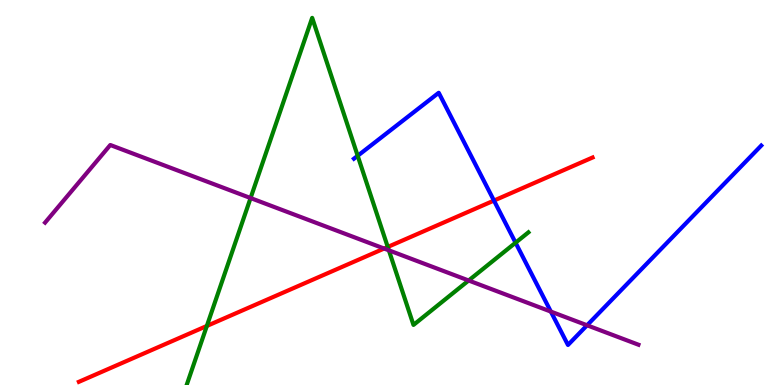[{'lines': ['blue', 'red'], 'intersections': [{'x': 6.37, 'y': 4.79}]}, {'lines': ['green', 'red'], 'intersections': [{'x': 2.67, 'y': 1.53}, {'x': 5.0, 'y': 3.59}]}, {'lines': ['purple', 'red'], 'intersections': [{'x': 4.96, 'y': 3.54}]}, {'lines': ['blue', 'green'], 'intersections': [{'x': 4.62, 'y': 5.95}, {'x': 6.65, 'y': 3.7}]}, {'lines': ['blue', 'purple'], 'intersections': [{'x': 7.11, 'y': 1.91}, {'x': 7.58, 'y': 1.55}]}, {'lines': ['green', 'purple'], 'intersections': [{'x': 3.23, 'y': 4.86}, {'x': 5.02, 'y': 3.5}, {'x': 6.05, 'y': 2.71}]}]